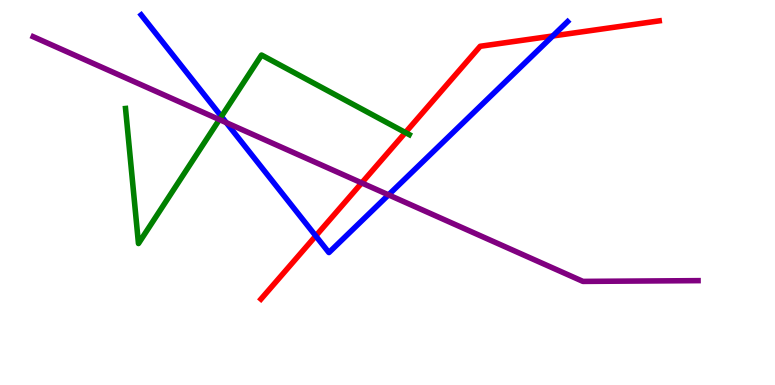[{'lines': ['blue', 'red'], 'intersections': [{'x': 4.07, 'y': 3.87}, {'x': 7.13, 'y': 9.07}]}, {'lines': ['green', 'red'], 'intersections': [{'x': 5.23, 'y': 6.56}]}, {'lines': ['purple', 'red'], 'intersections': [{'x': 4.67, 'y': 5.25}]}, {'lines': ['blue', 'green'], 'intersections': [{'x': 2.86, 'y': 6.97}]}, {'lines': ['blue', 'purple'], 'intersections': [{'x': 2.92, 'y': 6.81}, {'x': 5.01, 'y': 4.94}]}, {'lines': ['green', 'purple'], 'intersections': [{'x': 2.83, 'y': 6.89}]}]